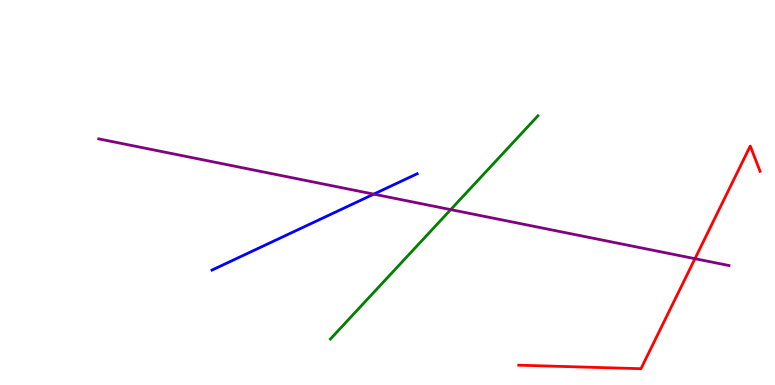[{'lines': ['blue', 'red'], 'intersections': []}, {'lines': ['green', 'red'], 'intersections': []}, {'lines': ['purple', 'red'], 'intersections': [{'x': 8.97, 'y': 3.28}]}, {'lines': ['blue', 'green'], 'intersections': []}, {'lines': ['blue', 'purple'], 'intersections': [{'x': 4.82, 'y': 4.96}]}, {'lines': ['green', 'purple'], 'intersections': [{'x': 5.82, 'y': 4.56}]}]